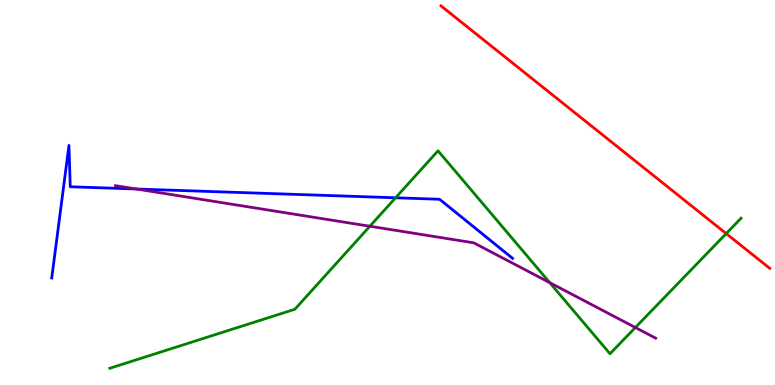[{'lines': ['blue', 'red'], 'intersections': []}, {'lines': ['green', 'red'], 'intersections': [{'x': 9.37, 'y': 3.93}]}, {'lines': ['purple', 'red'], 'intersections': []}, {'lines': ['blue', 'green'], 'intersections': [{'x': 5.1, 'y': 4.86}]}, {'lines': ['blue', 'purple'], 'intersections': [{'x': 1.76, 'y': 5.09}]}, {'lines': ['green', 'purple'], 'intersections': [{'x': 4.77, 'y': 4.12}, {'x': 7.09, 'y': 2.66}, {'x': 8.2, 'y': 1.49}]}]